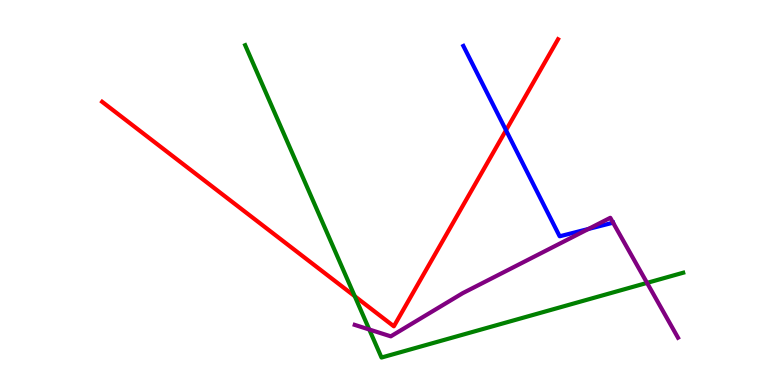[{'lines': ['blue', 'red'], 'intersections': [{'x': 6.53, 'y': 6.62}]}, {'lines': ['green', 'red'], 'intersections': [{'x': 4.58, 'y': 2.31}]}, {'lines': ['purple', 'red'], 'intersections': []}, {'lines': ['blue', 'green'], 'intersections': []}, {'lines': ['blue', 'purple'], 'intersections': [{'x': 7.59, 'y': 4.05}, {'x': 7.91, 'y': 4.22}]}, {'lines': ['green', 'purple'], 'intersections': [{'x': 4.76, 'y': 1.44}, {'x': 8.35, 'y': 2.65}]}]